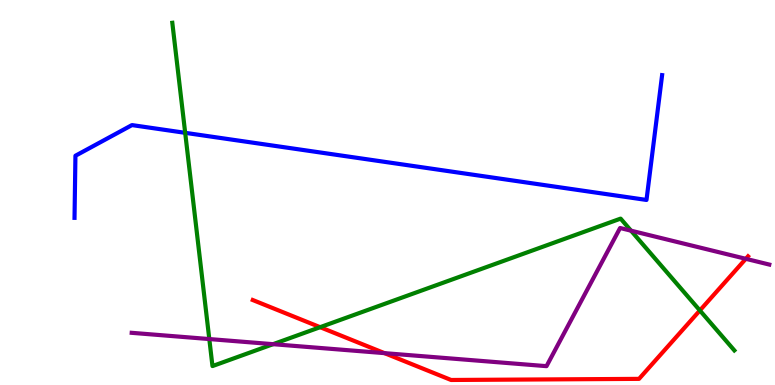[{'lines': ['blue', 'red'], 'intersections': []}, {'lines': ['green', 'red'], 'intersections': [{'x': 4.13, 'y': 1.5}, {'x': 9.03, 'y': 1.94}]}, {'lines': ['purple', 'red'], 'intersections': [{'x': 4.96, 'y': 0.827}, {'x': 9.62, 'y': 3.28}]}, {'lines': ['blue', 'green'], 'intersections': [{'x': 2.39, 'y': 6.55}]}, {'lines': ['blue', 'purple'], 'intersections': []}, {'lines': ['green', 'purple'], 'intersections': [{'x': 2.7, 'y': 1.19}, {'x': 3.52, 'y': 1.06}, {'x': 8.14, 'y': 4.01}]}]